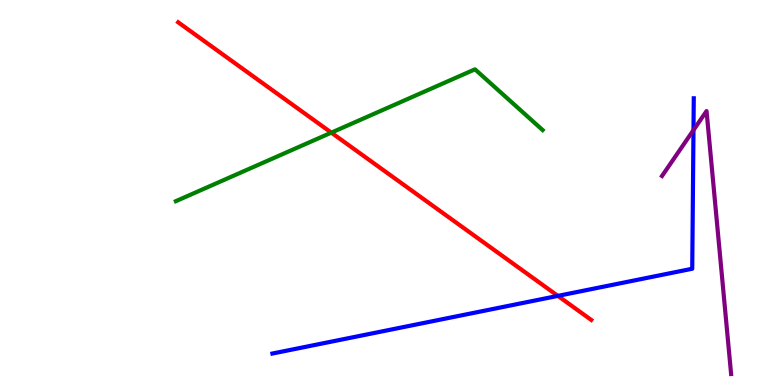[{'lines': ['blue', 'red'], 'intersections': [{'x': 7.2, 'y': 2.31}]}, {'lines': ['green', 'red'], 'intersections': [{'x': 4.28, 'y': 6.55}]}, {'lines': ['purple', 'red'], 'intersections': []}, {'lines': ['blue', 'green'], 'intersections': []}, {'lines': ['blue', 'purple'], 'intersections': [{'x': 8.95, 'y': 6.62}]}, {'lines': ['green', 'purple'], 'intersections': []}]